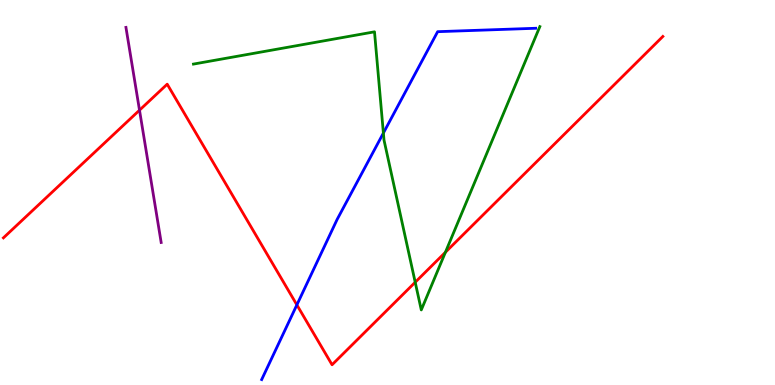[{'lines': ['blue', 'red'], 'intersections': [{'x': 3.83, 'y': 2.08}]}, {'lines': ['green', 'red'], 'intersections': [{'x': 5.36, 'y': 2.67}, {'x': 5.75, 'y': 3.45}]}, {'lines': ['purple', 'red'], 'intersections': [{'x': 1.8, 'y': 7.14}]}, {'lines': ['blue', 'green'], 'intersections': [{'x': 4.95, 'y': 6.54}]}, {'lines': ['blue', 'purple'], 'intersections': []}, {'lines': ['green', 'purple'], 'intersections': []}]